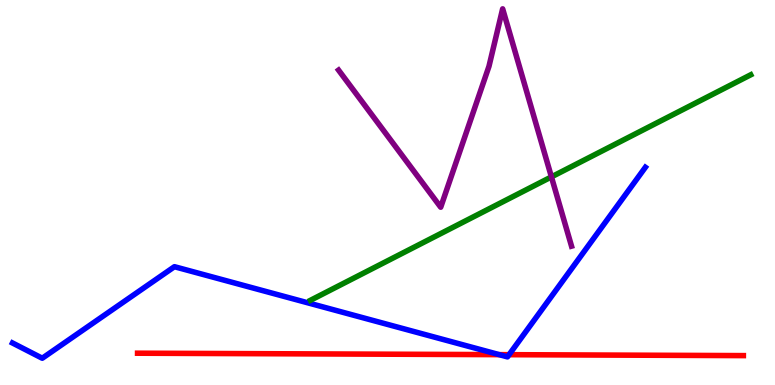[{'lines': ['blue', 'red'], 'intersections': [{'x': 6.44, 'y': 0.789}, {'x': 6.57, 'y': 0.787}]}, {'lines': ['green', 'red'], 'intersections': []}, {'lines': ['purple', 'red'], 'intersections': []}, {'lines': ['blue', 'green'], 'intersections': []}, {'lines': ['blue', 'purple'], 'intersections': []}, {'lines': ['green', 'purple'], 'intersections': [{'x': 7.12, 'y': 5.41}]}]